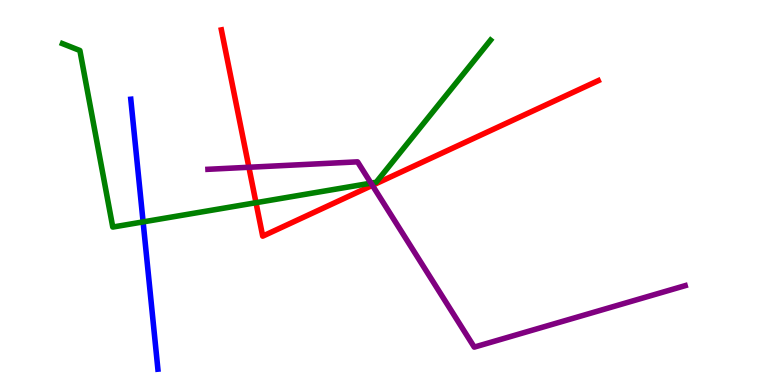[{'lines': ['blue', 'red'], 'intersections': []}, {'lines': ['green', 'red'], 'intersections': [{'x': 3.3, 'y': 4.74}]}, {'lines': ['purple', 'red'], 'intersections': [{'x': 3.21, 'y': 5.66}, {'x': 4.8, 'y': 5.19}]}, {'lines': ['blue', 'green'], 'intersections': [{'x': 1.85, 'y': 4.24}]}, {'lines': ['blue', 'purple'], 'intersections': []}, {'lines': ['green', 'purple'], 'intersections': [{'x': 4.79, 'y': 5.24}]}]